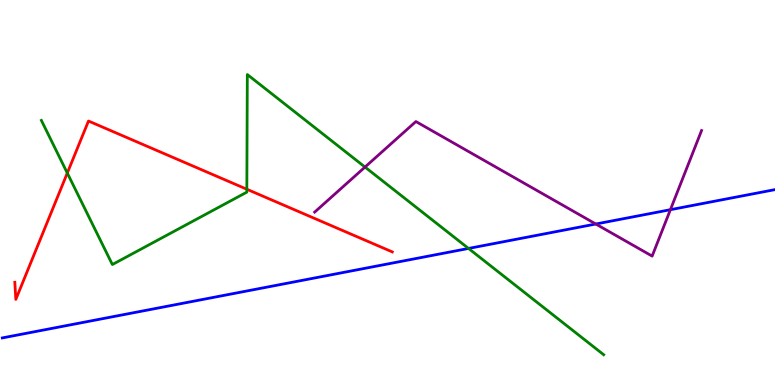[{'lines': ['blue', 'red'], 'intersections': []}, {'lines': ['green', 'red'], 'intersections': [{'x': 0.868, 'y': 5.51}, {'x': 3.18, 'y': 5.08}]}, {'lines': ['purple', 'red'], 'intersections': []}, {'lines': ['blue', 'green'], 'intersections': [{'x': 6.05, 'y': 3.55}]}, {'lines': ['blue', 'purple'], 'intersections': [{'x': 7.69, 'y': 4.18}, {'x': 8.65, 'y': 4.55}]}, {'lines': ['green', 'purple'], 'intersections': [{'x': 4.71, 'y': 5.66}]}]